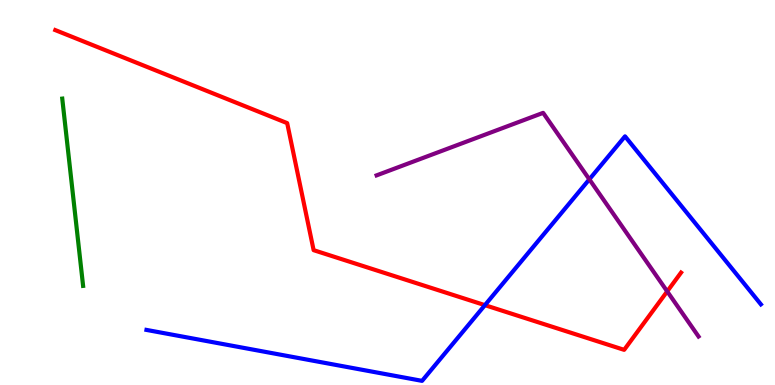[{'lines': ['blue', 'red'], 'intersections': [{'x': 6.26, 'y': 2.07}]}, {'lines': ['green', 'red'], 'intersections': []}, {'lines': ['purple', 'red'], 'intersections': [{'x': 8.61, 'y': 2.43}]}, {'lines': ['blue', 'green'], 'intersections': []}, {'lines': ['blue', 'purple'], 'intersections': [{'x': 7.6, 'y': 5.34}]}, {'lines': ['green', 'purple'], 'intersections': []}]